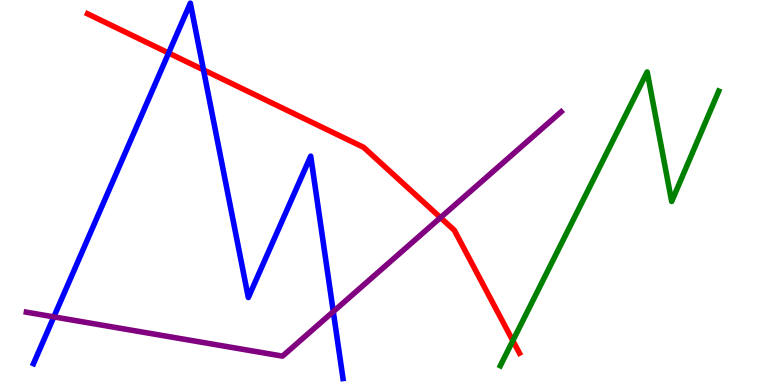[{'lines': ['blue', 'red'], 'intersections': [{'x': 2.18, 'y': 8.62}, {'x': 2.63, 'y': 8.18}]}, {'lines': ['green', 'red'], 'intersections': [{'x': 6.62, 'y': 1.15}]}, {'lines': ['purple', 'red'], 'intersections': [{'x': 5.68, 'y': 4.35}]}, {'lines': ['blue', 'green'], 'intersections': []}, {'lines': ['blue', 'purple'], 'intersections': [{'x': 0.695, 'y': 1.77}, {'x': 4.3, 'y': 1.91}]}, {'lines': ['green', 'purple'], 'intersections': []}]